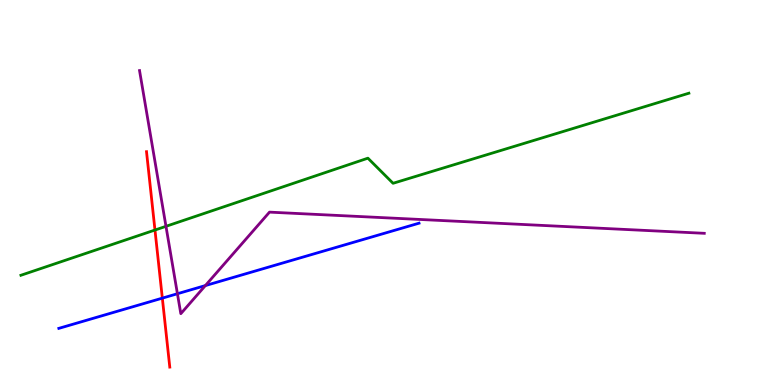[{'lines': ['blue', 'red'], 'intersections': [{'x': 2.09, 'y': 2.26}]}, {'lines': ['green', 'red'], 'intersections': [{'x': 2.0, 'y': 4.03}]}, {'lines': ['purple', 'red'], 'intersections': []}, {'lines': ['blue', 'green'], 'intersections': []}, {'lines': ['blue', 'purple'], 'intersections': [{'x': 2.29, 'y': 2.37}, {'x': 2.65, 'y': 2.58}]}, {'lines': ['green', 'purple'], 'intersections': [{'x': 2.14, 'y': 4.12}]}]